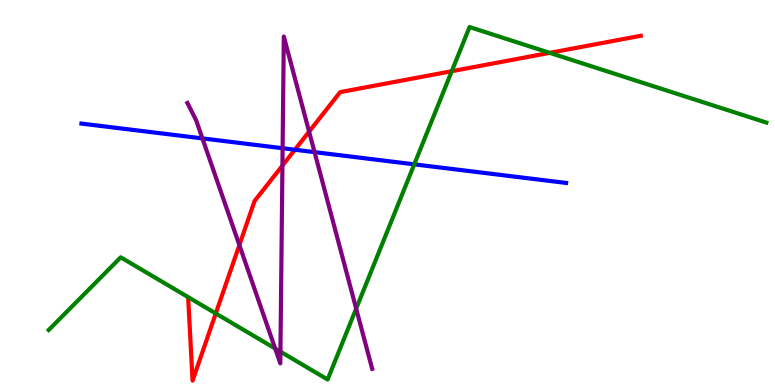[{'lines': ['blue', 'red'], 'intersections': [{'x': 3.81, 'y': 6.11}]}, {'lines': ['green', 'red'], 'intersections': [{'x': 2.78, 'y': 1.86}, {'x': 5.83, 'y': 8.15}, {'x': 7.09, 'y': 8.63}]}, {'lines': ['purple', 'red'], 'intersections': [{'x': 3.09, 'y': 3.63}, {'x': 3.64, 'y': 5.7}, {'x': 3.99, 'y': 6.58}]}, {'lines': ['blue', 'green'], 'intersections': [{'x': 5.35, 'y': 5.73}]}, {'lines': ['blue', 'purple'], 'intersections': [{'x': 2.61, 'y': 6.41}, {'x': 3.65, 'y': 6.15}, {'x': 4.06, 'y': 6.05}]}, {'lines': ['green', 'purple'], 'intersections': [{'x': 3.55, 'y': 0.947}, {'x': 3.62, 'y': 0.867}, {'x': 4.6, 'y': 1.98}]}]